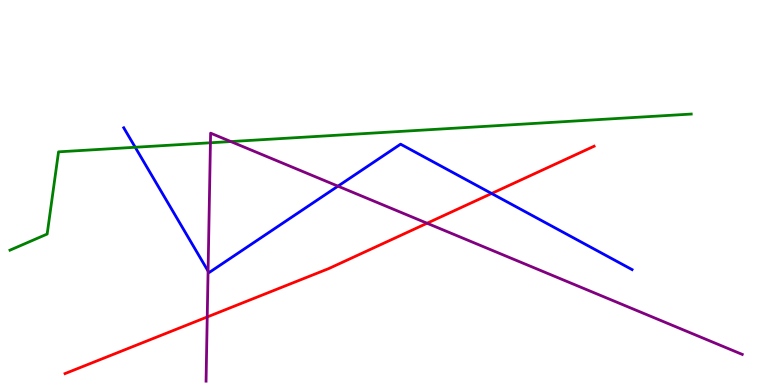[{'lines': ['blue', 'red'], 'intersections': [{'x': 6.34, 'y': 4.97}]}, {'lines': ['green', 'red'], 'intersections': []}, {'lines': ['purple', 'red'], 'intersections': [{'x': 2.67, 'y': 1.77}, {'x': 5.51, 'y': 4.2}]}, {'lines': ['blue', 'green'], 'intersections': [{'x': 1.74, 'y': 6.17}]}, {'lines': ['blue', 'purple'], 'intersections': [{'x': 2.68, 'y': 2.96}, {'x': 4.36, 'y': 5.16}]}, {'lines': ['green', 'purple'], 'intersections': [{'x': 2.72, 'y': 6.29}, {'x': 2.98, 'y': 6.32}]}]